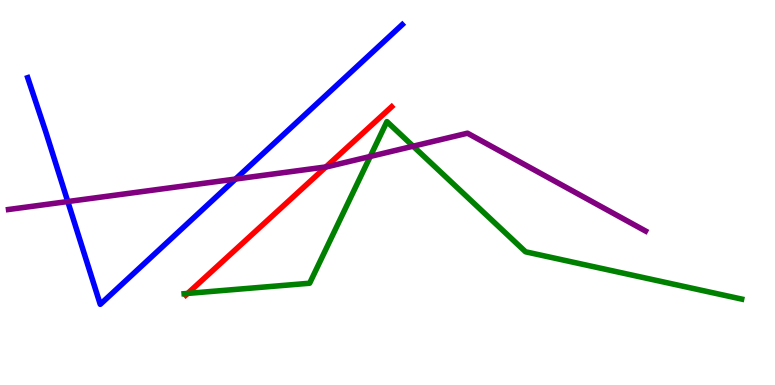[{'lines': ['blue', 'red'], 'intersections': []}, {'lines': ['green', 'red'], 'intersections': [{'x': 2.42, 'y': 2.38}]}, {'lines': ['purple', 'red'], 'intersections': [{'x': 4.21, 'y': 5.66}]}, {'lines': ['blue', 'green'], 'intersections': []}, {'lines': ['blue', 'purple'], 'intersections': [{'x': 0.875, 'y': 4.76}, {'x': 3.04, 'y': 5.35}]}, {'lines': ['green', 'purple'], 'intersections': [{'x': 4.78, 'y': 5.94}, {'x': 5.33, 'y': 6.2}]}]